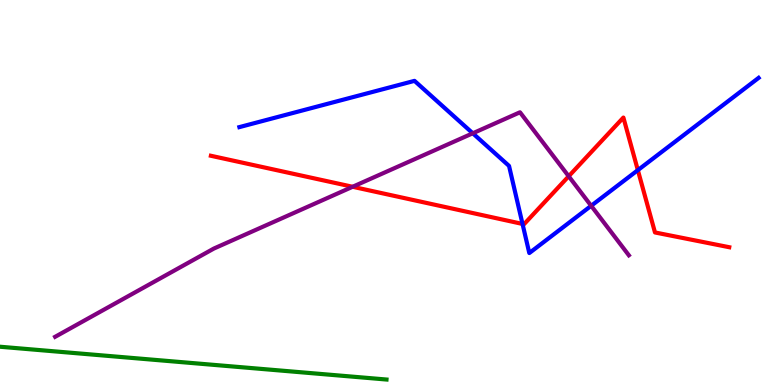[{'lines': ['blue', 'red'], 'intersections': [{'x': 6.74, 'y': 4.18}, {'x': 8.23, 'y': 5.58}]}, {'lines': ['green', 'red'], 'intersections': []}, {'lines': ['purple', 'red'], 'intersections': [{'x': 4.55, 'y': 5.15}, {'x': 7.34, 'y': 5.42}]}, {'lines': ['blue', 'green'], 'intersections': []}, {'lines': ['blue', 'purple'], 'intersections': [{'x': 6.1, 'y': 6.54}, {'x': 7.63, 'y': 4.65}]}, {'lines': ['green', 'purple'], 'intersections': []}]